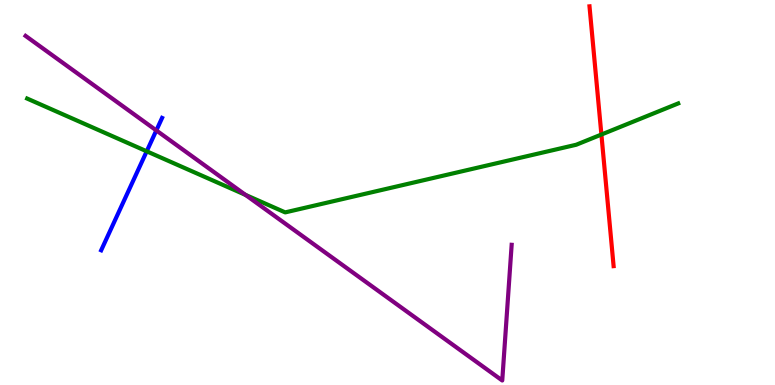[{'lines': ['blue', 'red'], 'intersections': []}, {'lines': ['green', 'red'], 'intersections': [{'x': 7.76, 'y': 6.51}]}, {'lines': ['purple', 'red'], 'intersections': []}, {'lines': ['blue', 'green'], 'intersections': [{'x': 1.89, 'y': 6.07}]}, {'lines': ['blue', 'purple'], 'intersections': [{'x': 2.02, 'y': 6.61}]}, {'lines': ['green', 'purple'], 'intersections': [{'x': 3.17, 'y': 4.94}]}]